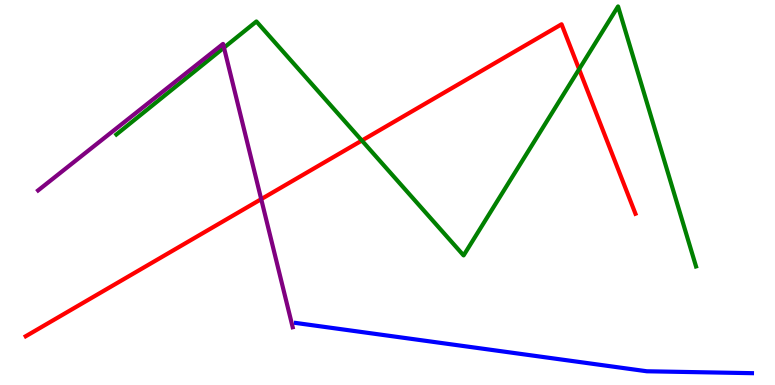[{'lines': ['blue', 'red'], 'intersections': []}, {'lines': ['green', 'red'], 'intersections': [{'x': 4.67, 'y': 6.35}, {'x': 7.47, 'y': 8.2}]}, {'lines': ['purple', 'red'], 'intersections': [{'x': 3.37, 'y': 4.83}]}, {'lines': ['blue', 'green'], 'intersections': []}, {'lines': ['blue', 'purple'], 'intersections': []}, {'lines': ['green', 'purple'], 'intersections': [{'x': 2.89, 'y': 8.76}]}]